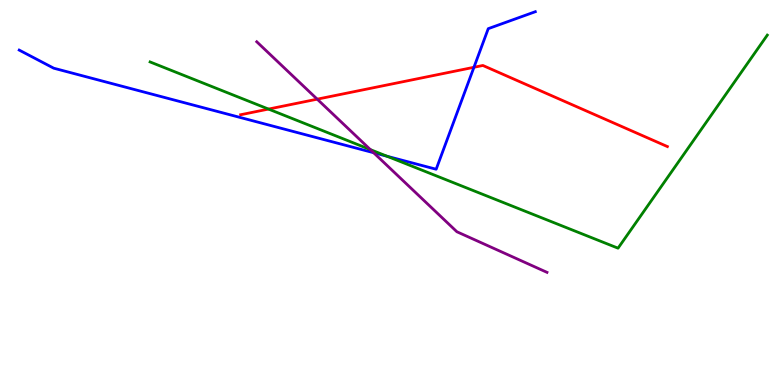[{'lines': ['blue', 'red'], 'intersections': [{'x': 6.12, 'y': 8.25}]}, {'lines': ['green', 'red'], 'intersections': [{'x': 3.46, 'y': 7.17}]}, {'lines': ['purple', 'red'], 'intersections': [{'x': 4.09, 'y': 7.42}]}, {'lines': ['blue', 'green'], 'intersections': [{'x': 5.0, 'y': 5.94}]}, {'lines': ['blue', 'purple'], 'intersections': [{'x': 4.82, 'y': 6.03}]}, {'lines': ['green', 'purple'], 'intersections': [{'x': 4.78, 'y': 6.11}]}]